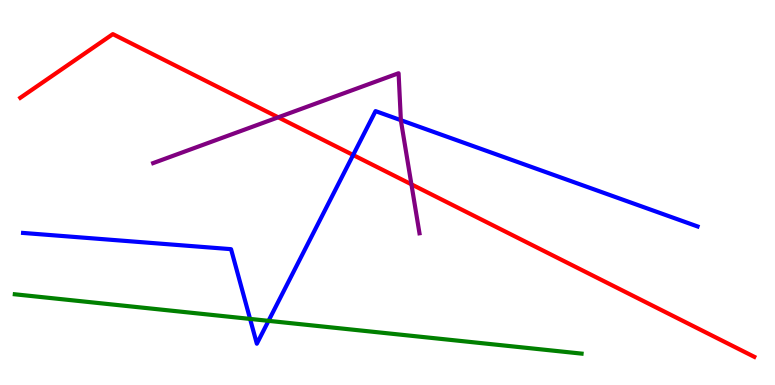[{'lines': ['blue', 'red'], 'intersections': [{'x': 4.56, 'y': 5.97}]}, {'lines': ['green', 'red'], 'intersections': []}, {'lines': ['purple', 'red'], 'intersections': [{'x': 3.59, 'y': 6.95}, {'x': 5.31, 'y': 5.21}]}, {'lines': ['blue', 'green'], 'intersections': [{'x': 3.23, 'y': 1.72}, {'x': 3.46, 'y': 1.67}]}, {'lines': ['blue', 'purple'], 'intersections': [{'x': 5.17, 'y': 6.88}]}, {'lines': ['green', 'purple'], 'intersections': []}]